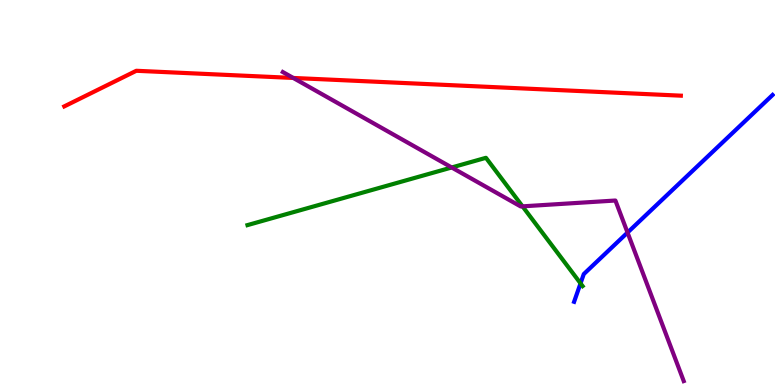[{'lines': ['blue', 'red'], 'intersections': []}, {'lines': ['green', 'red'], 'intersections': []}, {'lines': ['purple', 'red'], 'intersections': [{'x': 3.78, 'y': 7.98}]}, {'lines': ['blue', 'green'], 'intersections': [{'x': 7.49, 'y': 2.64}]}, {'lines': ['blue', 'purple'], 'intersections': [{'x': 8.1, 'y': 3.96}]}, {'lines': ['green', 'purple'], 'intersections': [{'x': 5.83, 'y': 5.65}, {'x': 6.74, 'y': 4.64}]}]